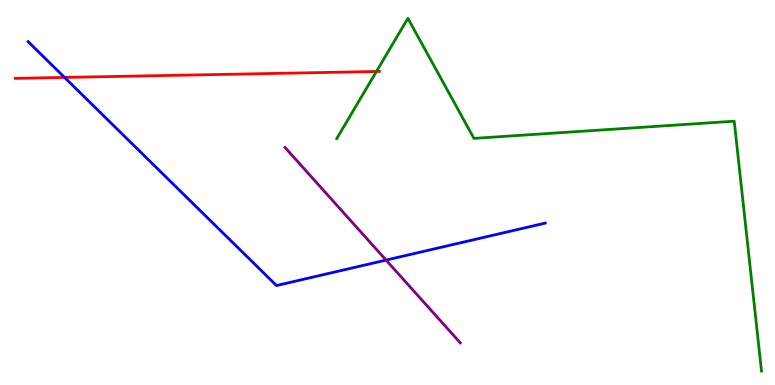[{'lines': ['blue', 'red'], 'intersections': [{'x': 0.833, 'y': 7.99}]}, {'lines': ['green', 'red'], 'intersections': [{'x': 4.86, 'y': 8.14}]}, {'lines': ['purple', 'red'], 'intersections': []}, {'lines': ['blue', 'green'], 'intersections': []}, {'lines': ['blue', 'purple'], 'intersections': [{'x': 4.98, 'y': 3.24}]}, {'lines': ['green', 'purple'], 'intersections': []}]